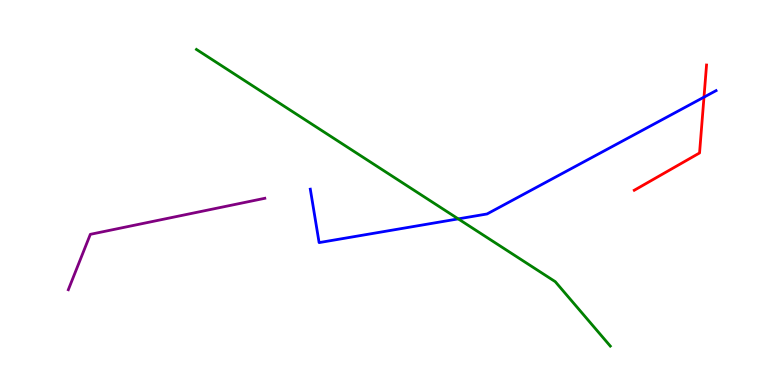[{'lines': ['blue', 'red'], 'intersections': [{'x': 9.08, 'y': 7.48}]}, {'lines': ['green', 'red'], 'intersections': []}, {'lines': ['purple', 'red'], 'intersections': []}, {'lines': ['blue', 'green'], 'intersections': [{'x': 5.91, 'y': 4.31}]}, {'lines': ['blue', 'purple'], 'intersections': []}, {'lines': ['green', 'purple'], 'intersections': []}]